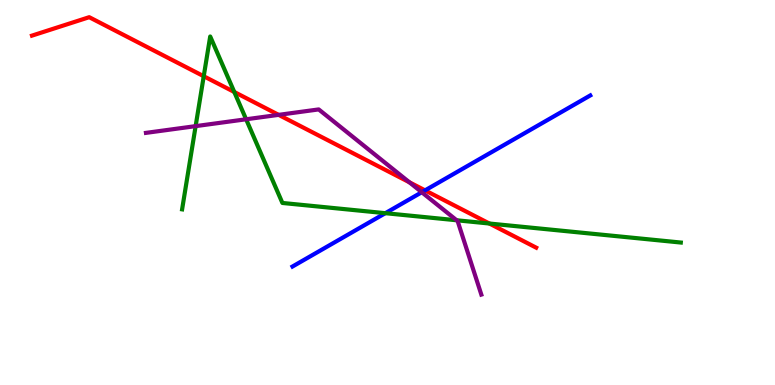[{'lines': ['blue', 'red'], 'intersections': [{'x': 5.48, 'y': 5.06}]}, {'lines': ['green', 'red'], 'intersections': [{'x': 2.63, 'y': 8.02}, {'x': 3.02, 'y': 7.61}, {'x': 6.31, 'y': 4.19}]}, {'lines': ['purple', 'red'], 'intersections': [{'x': 3.6, 'y': 7.02}, {'x': 5.28, 'y': 5.27}]}, {'lines': ['blue', 'green'], 'intersections': [{'x': 4.97, 'y': 4.46}]}, {'lines': ['blue', 'purple'], 'intersections': [{'x': 5.44, 'y': 5.01}]}, {'lines': ['green', 'purple'], 'intersections': [{'x': 2.52, 'y': 6.72}, {'x': 3.18, 'y': 6.9}, {'x': 5.89, 'y': 4.28}]}]